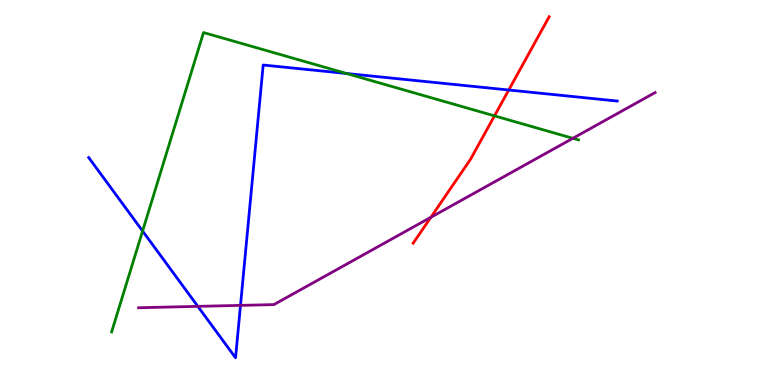[{'lines': ['blue', 'red'], 'intersections': [{'x': 6.56, 'y': 7.66}]}, {'lines': ['green', 'red'], 'intersections': [{'x': 6.38, 'y': 6.99}]}, {'lines': ['purple', 'red'], 'intersections': [{'x': 5.56, 'y': 4.36}]}, {'lines': ['blue', 'green'], 'intersections': [{'x': 1.84, 'y': 4.0}, {'x': 4.47, 'y': 8.09}]}, {'lines': ['blue', 'purple'], 'intersections': [{'x': 2.55, 'y': 2.04}, {'x': 3.1, 'y': 2.07}]}, {'lines': ['green', 'purple'], 'intersections': [{'x': 7.39, 'y': 6.41}]}]